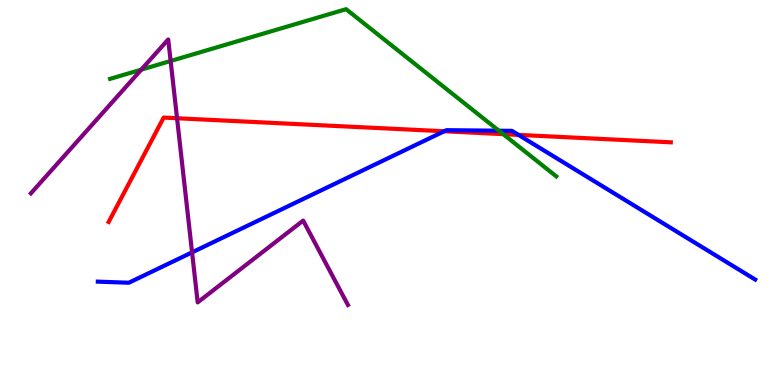[{'lines': ['blue', 'red'], 'intersections': [{'x': 5.73, 'y': 6.59}, {'x': 6.69, 'y': 6.5}]}, {'lines': ['green', 'red'], 'intersections': [{'x': 6.49, 'y': 6.52}]}, {'lines': ['purple', 'red'], 'intersections': [{'x': 2.28, 'y': 6.93}]}, {'lines': ['blue', 'green'], 'intersections': [{'x': 6.44, 'y': 6.6}]}, {'lines': ['blue', 'purple'], 'intersections': [{'x': 2.48, 'y': 3.45}]}, {'lines': ['green', 'purple'], 'intersections': [{'x': 1.82, 'y': 8.19}, {'x': 2.2, 'y': 8.42}]}]